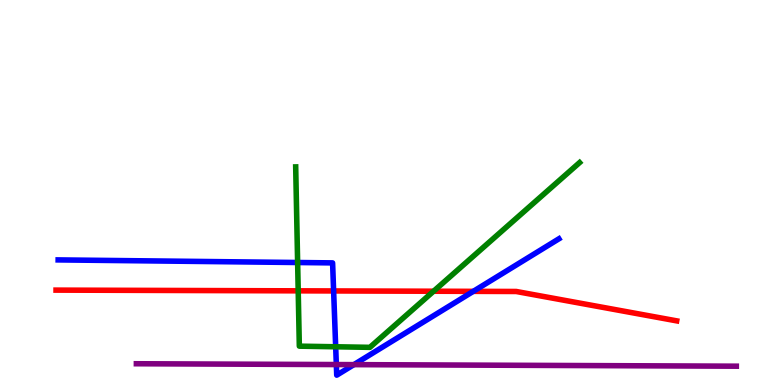[{'lines': ['blue', 'red'], 'intersections': [{'x': 4.3, 'y': 2.44}, {'x': 6.11, 'y': 2.43}]}, {'lines': ['green', 'red'], 'intersections': [{'x': 3.85, 'y': 2.45}, {'x': 5.59, 'y': 2.44}]}, {'lines': ['purple', 'red'], 'intersections': []}, {'lines': ['blue', 'green'], 'intersections': [{'x': 3.84, 'y': 3.18}, {'x': 4.33, 'y': 0.993}]}, {'lines': ['blue', 'purple'], 'intersections': [{'x': 4.34, 'y': 0.531}, {'x': 4.57, 'y': 0.529}]}, {'lines': ['green', 'purple'], 'intersections': []}]